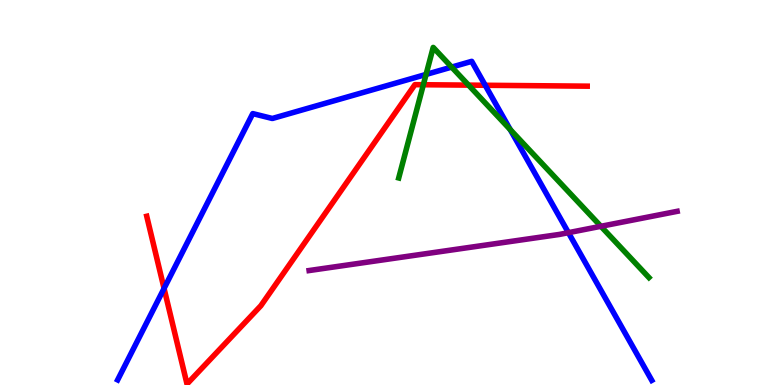[{'lines': ['blue', 'red'], 'intersections': [{'x': 2.12, 'y': 2.51}, {'x': 6.26, 'y': 7.79}]}, {'lines': ['green', 'red'], 'intersections': [{'x': 5.46, 'y': 7.8}, {'x': 6.05, 'y': 7.79}]}, {'lines': ['purple', 'red'], 'intersections': []}, {'lines': ['blue', 'green'], 'intersections': [{'x': 5.5, 'y': 8.07}, {'x': 5.83, 'y': 8.26}, {'x': 6.58, 'y': 6.63}]}, {'lines': ['blue', 'purple'], 'intersections': [{'x': 7.33, 'y': 3.96}]}, {'lines': ['green', 'purple'], 'intersections': [{'x': 7.75, 'y': 4.12}]}]